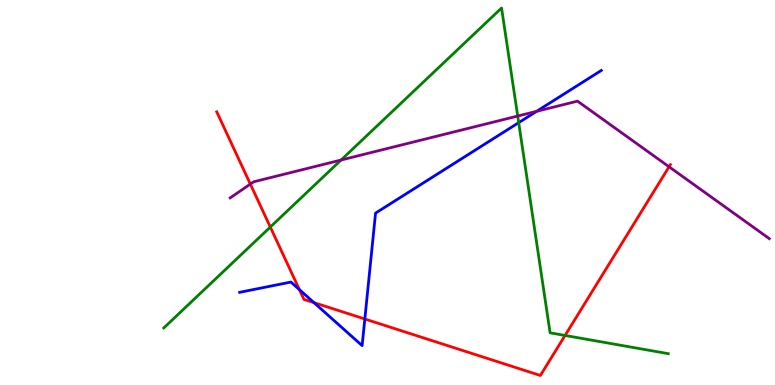[{'lines': ['blue', 'red'], 'intersections': [{'x': 3.86, 'y': 2.48}, {'x': 4.05, 'y': 2.14}, {'x': 4.71, 'y': 1.71}]}, {'lines': ['green', 'red'], 'intersections': [{'x': 3.49, 'y': 4.1}, {'x': 7.29, 'y': 1.29}]}, {'lines': ['purple', 'red'], 'intersections': [{'x': 3.23, 'y': 5.22}, {'x': 8.63, 'y': 5.67}]}, {'lines': ['blue', 'green'], 'intersections': [{'x': 6.69, 'y': 6.81}]}, {'lines': ['blue', 'purple'], 'intersections': [{'x': 6.92, 'y': 7.11}]}, {'lines': ['green', 'purple'], 'intersections': [{'x': 4.4, 'y': 5.84}, {'x': 6.68, 'y': 6.99}]}]